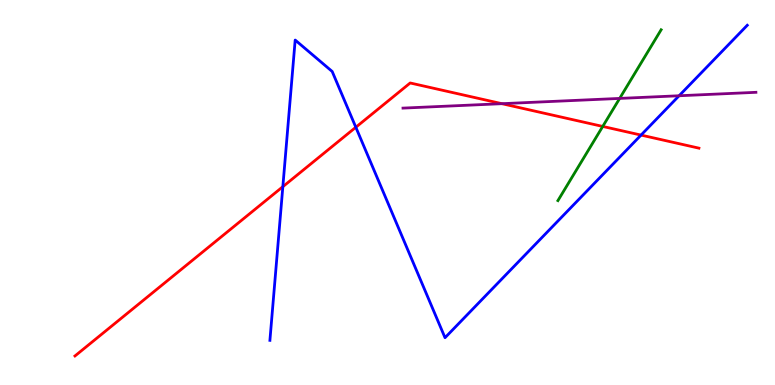[{'lines': ['blue', 'red'], 'intersections': [{'x': 3.65, 'y': 5.15}, {'x': 4.59, 'y': 6.69}, {'x': 8.27, 'y': 6.49}]}, {'lines': ['green', 'red'], 'intersections': [{'x': 7.78, 'y': 6.72}]}, {'lines': ['purple', 'red'], 'intersections': [{'x': 6.48, 'y': 7.31}]}, {'lines': ['blue', 'green'], 'intersections': []}, {'lines': ['blue', 'purple'], 'intersections': [{'x': 8.76, 'y': 7.51}]}, {'lines': ['green', 'purple'], 'intersections': [{'x': 8.0, 'y': 7.44}]}]